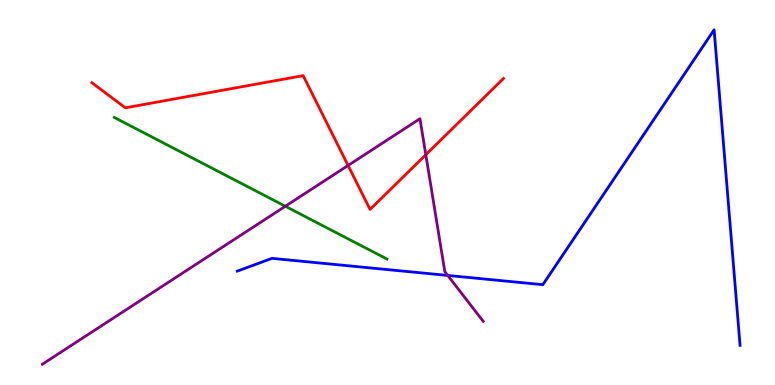[{'lines': ['blue', 'red'], 'intersections': []}, {'lines': ['green', 'red'], 'intersections': []}, {'lines': ['purple', 'red'], 'intersections': [{'x': 4.49, 'y': 5.7}, {'x': 5.49, 'y': 5.98}]}, {'lines': ['blue', 'green'], 'intersections': []}, {'lines': ['blue', 'purple'], 'intersections': [{'x': 5.78, 'y': 2.85}]}, {'lines': ['green', 'purple'], 'intersections': [{'x': 3.68, 'y': 4.64}]}]